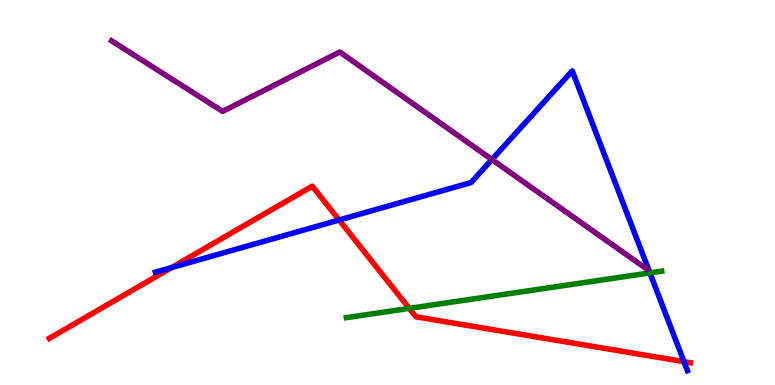[{'lines': ['blue', 'red'], 'intersections': [{'x': 2.22, 'y': 3.05}, {'x': 4.38, 'y': 4.29}, {'x': 8.83, 'y': 0.606}]}, {'lines': ['green', 'red'], 'intersections': [{'x': 5.28, 'y': 1.99}]}, {'lines': ['purple', 'red'], 'intersections': []}, {'lines': ['blue', 'green'], 'intersections': [{'x': 8.39, 'y': 2.91}]}, {'lines': ['blue', 'purple'], 'intersections': [{'x': 6.35, 'y': 5.86}]}, {'lines': ['green', 'purple'], 'intersections': []}]